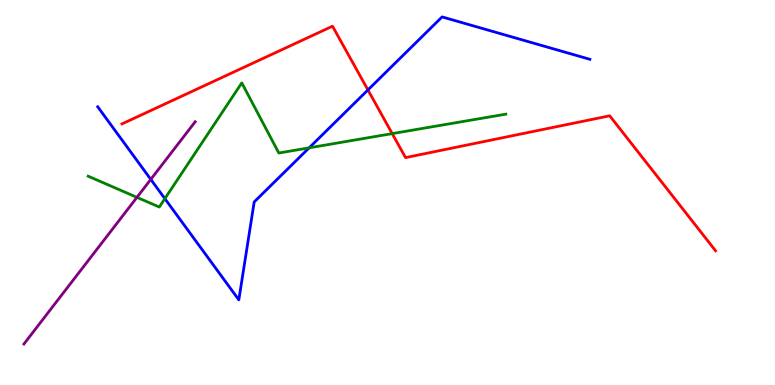[{'lines': ['blue', 'red'], 'intersections': [{'x': 4.75, 'y': 7.66}]}, {'lines': ['green', 'red'], 'intersections': [{'x': 5.06, 'y': 6.53}]}, {'lines': ['purple', 'red'], 'intersections': []}, {'lines': ['blue', 'green'], 'intersections': [{'x': 2.13, 'y': 4.84}, {'x': 3.99, 'y': 6.16}]}, {'lines': ['blue', 'purple'], 'intersections': [{'x': 1.95, 'y': 5.34}]}, {'lines': ['green', 'purple'], 'intersections': [{'x': 1.77, 'y': 4.87}]}]